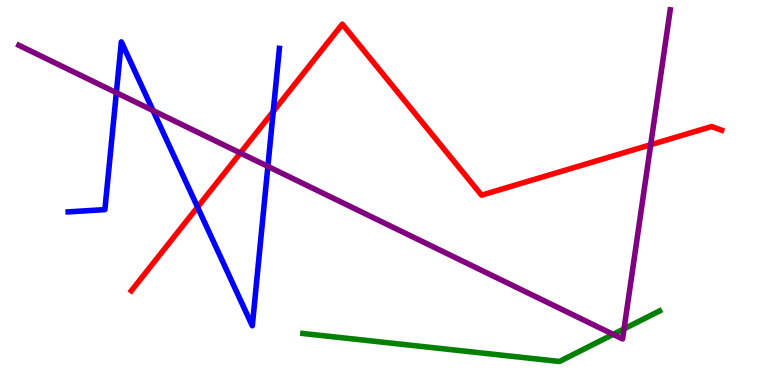[{'lines': ['blue', 'red'], 'intersections': [{'x': 2.55, 'y': 4.62}, {'x': 3.53, 'y': 7.1}]}, {'lines': ['green', 'red'], 'intersections': []}, {'lines': ['purple', 'red'], 'intersections': [{'x': 3.1, 'y': 6.03}, {'x': 8.4, 'y': 6.24}]}, {'lines': ['blue', 'green'], 'intersections': []}, {'lines': ['blue', 'purple'], 'intersections': [{'x': 1.5, 'y': 7.59}, {'x': 1.97, 'y': 7.13}, {'x': 3.46, 'y': 5.68}]}, {'lines': ['green', 'purple'], 'intersections': [{'x': 7.91, 'y': 1.32}, {'x': 8.05, 'y': 1.46}]}]